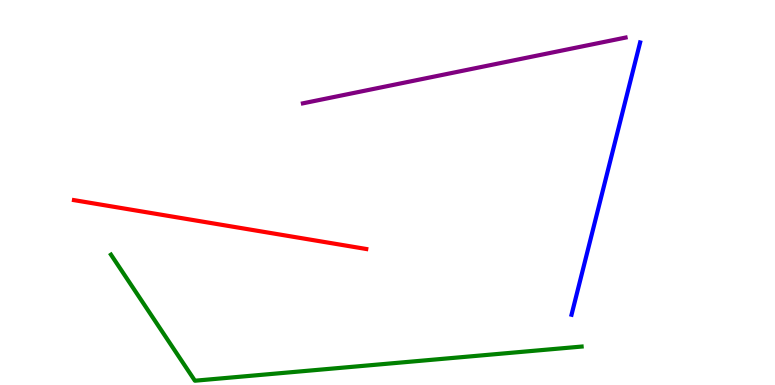[{'lines': ['blue', 'red'], 'intersections': []}, {'lines': ['green', 'red'], 'intersections': []}, {'lines': ['purple', 'red'], 'intersections': []}, {'lines': ['blue', 'green'], 'intersections': []}, {'lines': ['blue', 'purple'], 'intersections': []}, {'lines': ['green', 'purple'], 'intersections': []}]